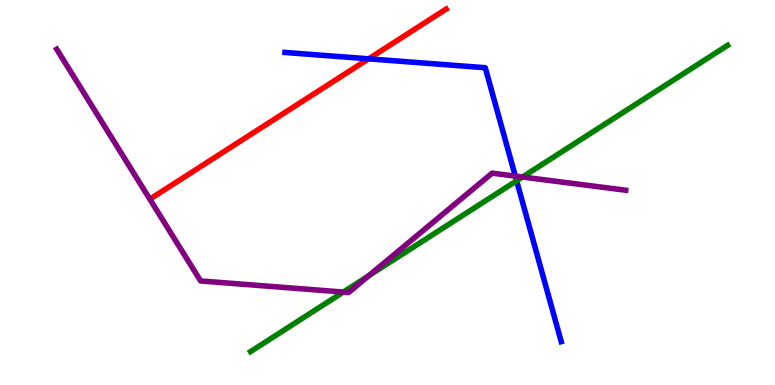[{'lines': ['blue', 'red'], 'intersections': [{'x': 4.76, 'y': 8.47}]}, {'lines': ['green', 'red'], 'intersections': []}, {'lines': ['purple', 'red'], 'intersections': []}, {'lines': ['blue', 'green'], 'intersections': [{'x': 6.67, 'y': 5.3}]}, {'lines': ['blue', 'purple'], 'intersections': [{'x': 6.65, 'y': 5.43}]}, {'lines': ['green', 'purple'], 'intersections': [{'x': 4.43, 'y': 2.41}, {'x': 4.76, 'y': 2.84}, {'x': 6.74, 'y': 5.4}]}]